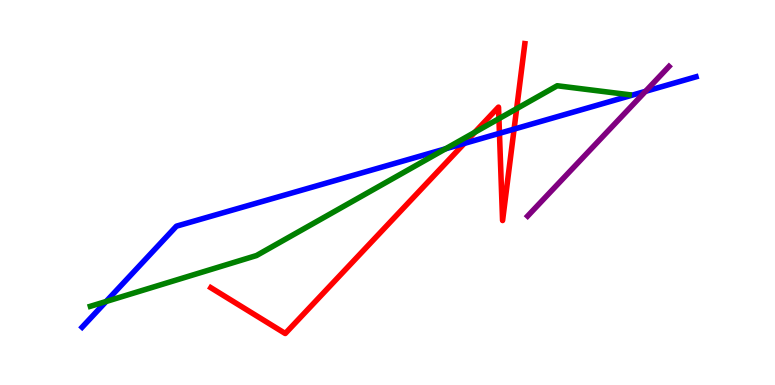[{'lines': ['blue', 'red'], 'intersections': [{'x': 5.99, 'y': 6.27}, {'x': 6.44, 'y': 6.54}, {'x': 6.63, 'y': 6.65}]}, {'lines': ['green', 'red'], 'intersections': [{'x': 6.13, 'y': 6.56}, {'x': 6.44, 'y': 6.92}, {'x': 6.67, 'y': 7.18}]}, {'lines': ['purple', 'red'], 'intersections': []}, {'lines': ['blue', 'green'], 'intersections': [{'x': 1.37, 'y': 2.17}, {'x': 5.75, 'y': 6.13}]}, {'lines': ['blue', 'purple'], 'intersections': [{'x': 8.33, 'y': 7.63}]}, {'lines': ['green', 'purple'], 'intersections': []}]